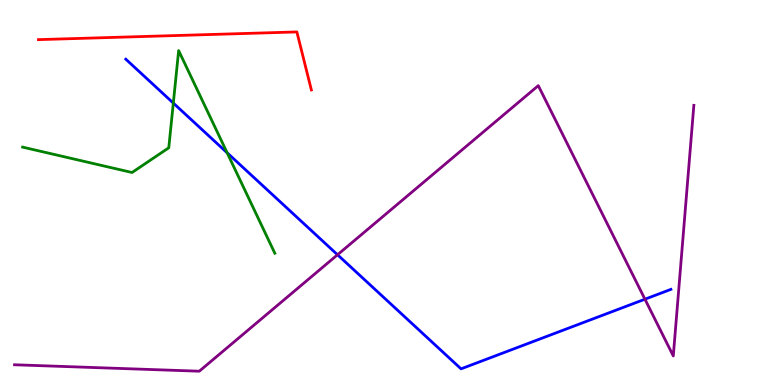[{'lines': ['blue', 'red'], 'intersections': []}, {'lines': ['green', 'red'], 'intersections': []}, {'lines': ['purple', 'red'], 'intersections': []}, {'lines': ['blue', 'green'], 'intersections': [{'x': 2.24, 'y': 7.32}, {'x': 2.93, 'y': 6.03}]}, {'lines': ['blue', 'purple'], 'intersections': [{'x': 4.36, 'y': 3.38}, {'x': 8.32, 'y': 2.23}]}, {'lines': ['green', 'purple'], 'intersections': []}]